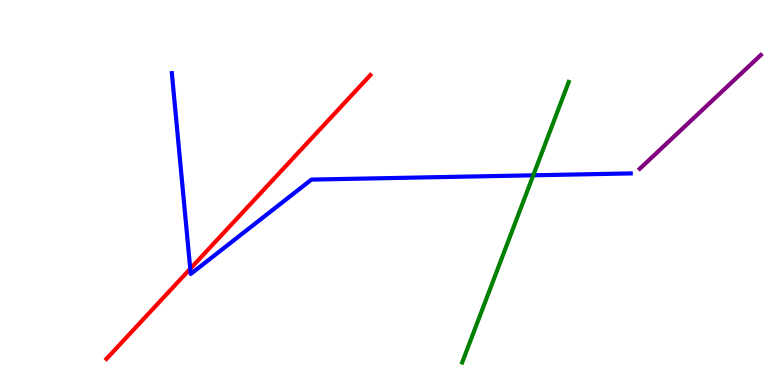[{'lines': ['blue', 'red'], 'intersections': [{'x': 2.45, 'y': 3.02}]}, {'lines': ['green', 'red'], 'intersections': []}, {'lines': ['purple', 'red'], 'intersections': []}, {'lines': ['blue', 'green'], 'intersections': [{'x': 6.88, 'y': 5.45}]}, {'lines': ['blue', 'purple'], 'intersections': []}, {'lines': ['green', 'purple'], 'intersections': []}]